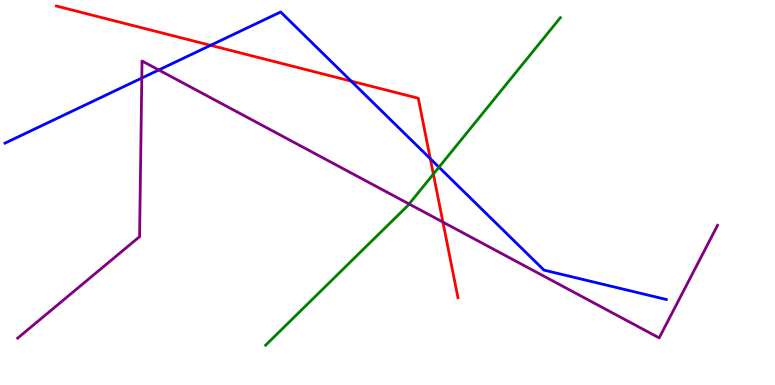[{'lines': ['blue', 'red'], 'intersections': [{'x': 2.72, 'y': 8.82}, {'x': 4.53, 'y': 7.89}, {'x': 5.55, 'y': 5.88}]}, {'lines': ['green', 'red'], 'intersections': [{'x': 5.59, 'y': 5.48}]}, {'lines': ['purple', 'red'], 'intersections': [{'x': 5.72, 'y': 4.23}]}, {'lines': ['blue', 'green'], 'intersections': [{'x': 5.66, 'y': 5.66}]}, {'lines': ['blue', 'purple'], 'intersections': [{'x': 1.83, 'y': 7.97}, {'x': 2.05, 'y': 8.18}]}, {'lines': ['green', 'purple'], 'intersections': [{'x': 5.28, 'y': 4.7}]}]